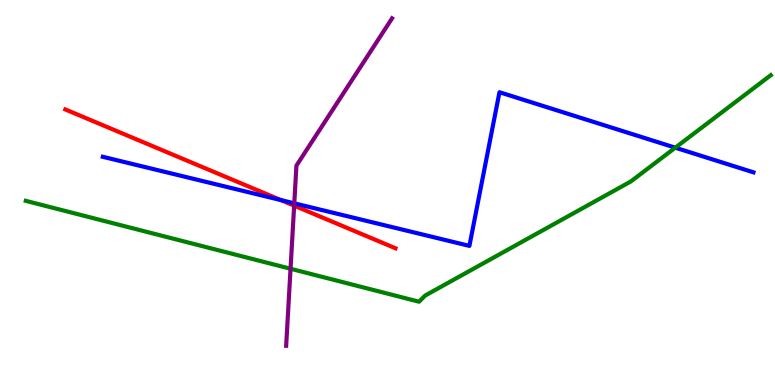[{'lines': ['blue', 'red'], 'intersections': [{'x': 3.62, 'y': 4.8}]}, {'lines': ['green', 'red'], 'intersections': []}, {'lines': ['purple', 'red'], 'intersections': [{'x': 3.8, 'y': 4.66}]}, {'lines': ['blue', 'green'], 'intersections': [{'x': 8.71, 'y': 6.16}]}, {'lines': ['blue', 'purple'], 'intersections': [{'x': 3.8, 'y': 4.72}]}, {'lines': ['green', 'purple'], 'intersections': [{'x': 3.75, 'y': 3.02}]}]